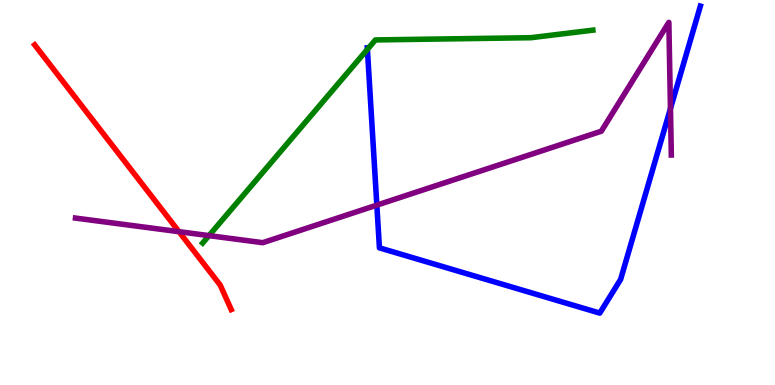[{'lines': ['blue', 'red'], 'intersections': []}, {'lines': ['green', 'red'], 'intersections': []}, {'lines': ['purple', 'red'], 'intersections': [{'x': 2.31, 'y': 3.98}]}, {'lines': ['blue', 'green'], 'intersections': [{'x': 4.74, 'y': 8.72}]}, {'lines': ['blue', 'purple'], 'intersections': [{'x': 4.86, 'y': 4.67}, {'x': 8.65, 'y': 7.18}]}, {'lines': ['green', 'purple'], 'intersections': [{'x': 2.7, 'y': 3.88}]}]